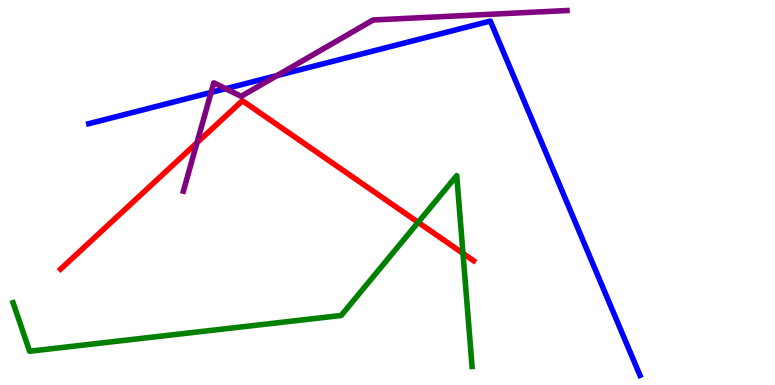[{'lines': ['blue', 'red'], 'intersections': []}, {'lines': ['green', 'red'], 'intersections': [{'x': 5.4, 'y': 4.23}, {'x': 5.97, 'y': 3.42}]}, {'lines': ['purple', 'red'], 'intersections': [{'x': 2.54, 'y': 6.29}]}, {'lines': ['blue', 'green'], 'intersections': []}, {'lines': ['blue', 'purple'], 'intersections': [{'x': 2.72, 'y': 7.6}, {'x': 2.91, 'y': 7.7}, {'x': 3.57, 'y': 8.04}]}, {'lines': ['green', 'purple'], 'intersections': []}]